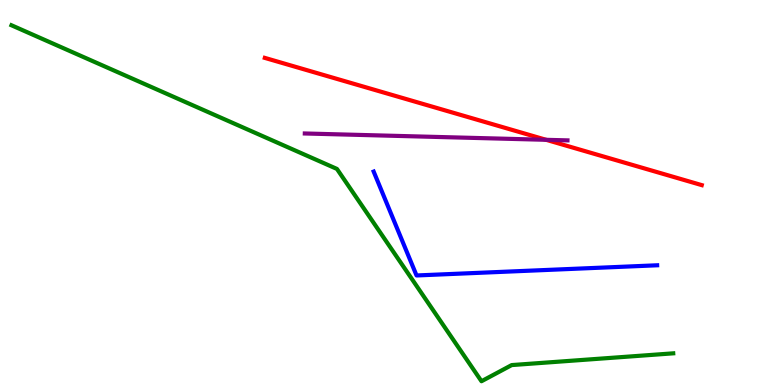[{'lines': ['blue', 'red'], 'intersections': []}, {'lines': ['green', 'red'], 'intersections': []}, {'lines': ['purple', 'red'], 'intersections': [{'x': 7.05, 'y': 6.37}]}, {'lines': ['blue', 'green'], 'intersections': []}, {'lines': ['blue', 'purple'], 'intersections': []}, {'lines': ['green', 'purple'], 'intersections': []}]